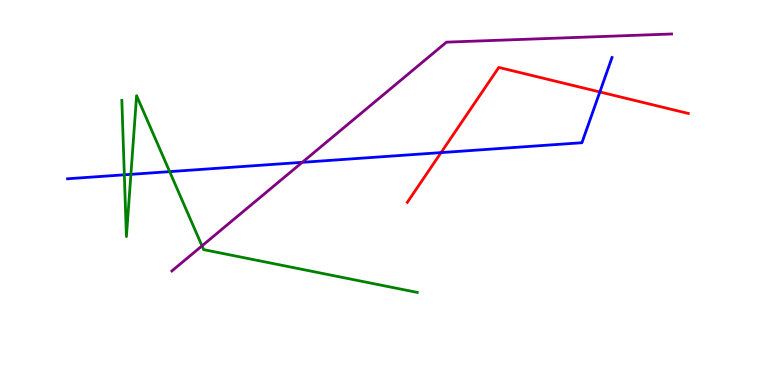[{'lines': ['blue', 'red'], 'intersections': [{'x': 5.69, 'y': 6.04}, {'x': 7.74, 'y': 7.61}]}, {'lines': ['green', 'red'], 'intersections': []}, {'lines': ['purple', 'red'], 'intersections': []}, {'lines': ['blue', 'green'], 'intersections': [{'x': 1.6, 'y': 5.46}, {'x': 1.69, 'y': 5.47}, {'x': 2.19, 'y': 5.54}]}, {'lines': ['blue', 'purple'], 'intersections': [{'x': 3.9, 'y': 5.78}]}, {'lines': ['green', 'purple'], 'intersections': [{'x': 2.61, 'y': 3.61}]}]